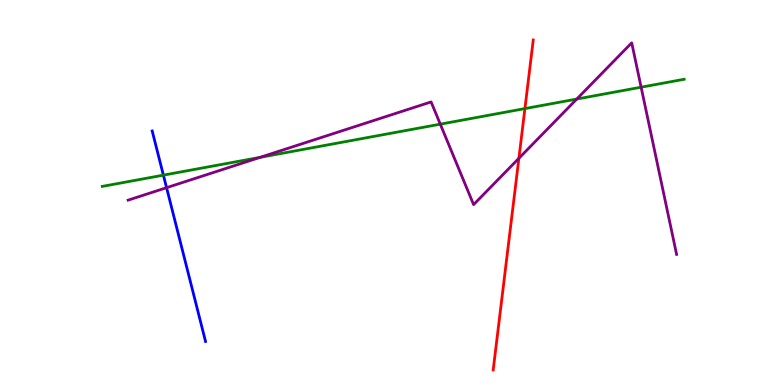[{'lines': ['blue', 'red'], 'intersections': []}, {'lines': ['green', 'red'], 'intersections': [{'x': 6.77, 'y': 7.18}]}, {'lines': ['purple', 'red'], 'intersections': [{'x': 6.7, 'y': 5.89}]}, {'lines': ['blue', 'green'], 'intersections': [{'x': 2.11, 'y': 5.45}]}, {'lines': ['blue', 'purple'], 'intersections': [{'x': 2.15, 'y': 5.13}]}, {'lines': ['green', 'purple'], 'intersections': [{'x': 3.36, 'y': 5.91}, {'x': 5.68, 'y': 6.77}, {'x': 7.44, 'y': 7.43}, {'x': 8.27, 'y': 7.74}]}]